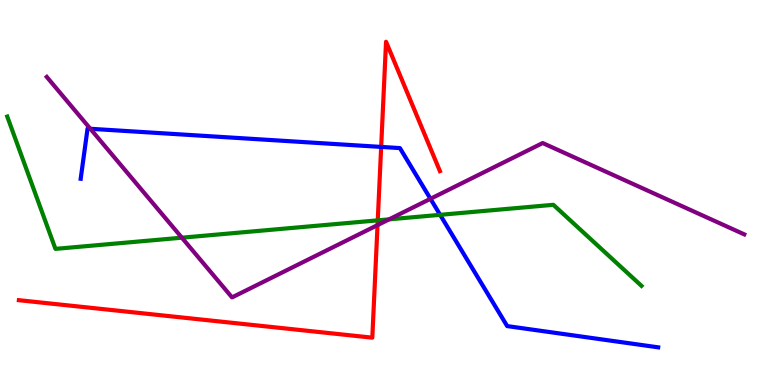[{'lines': ['blue', 'red'], 'intersections': [{'x': 4.92, 'y': 6.18}]}, {'lines': ['green', 'red'], 'intersections': [{'x': 4.87, 'y': 4.28}]}, {'lines': ['purple', 'red'], 'intersections': [{'x': 4.87, 'y': 4.15}]}, {'lines': ['blue', 'green'], 'intersections': [{'x': 5.68, 'y': 4.42}]}, {'lines': ['blue', 'purple'], 'intersections': [{'x': 1.17, 'y': 6.66}, {'x': 5.55, 'y': 4.84}]}, {'lines': ['green', 'purple'], 'intersections': [{'x': 2.35, 'y': 3.83}, {'x': 5.02, 'y': 4.3}]}]